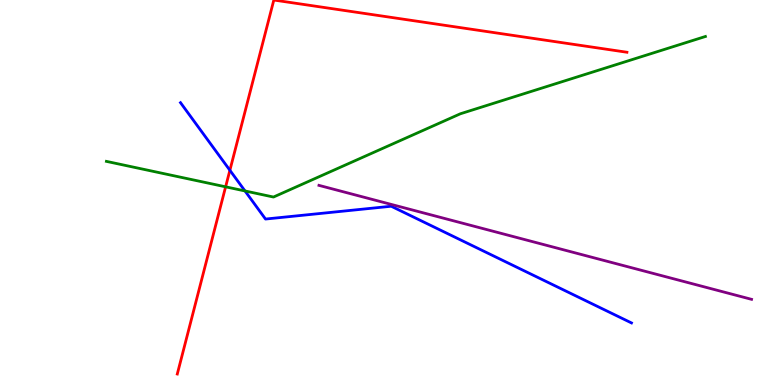[{'lines': ['blue', 'red'], 'intersections': [{'x': 2.97, 'y': 5.58}]}, {'lines': ['green', 'red'], 'intersections': [{'x': 2.91, 'y': 5.15}]}, {'lines': ['purple', 'red'], 'intersections': []}, {'lines': ['blue', 'green'], 'intersections': [{'x': 3.16, 'y': 5.04}]}, {'lines': ['blue', 'purple'], 'intersections': []}, {'lines': ['green', 'purple'], 'intersections': []}]